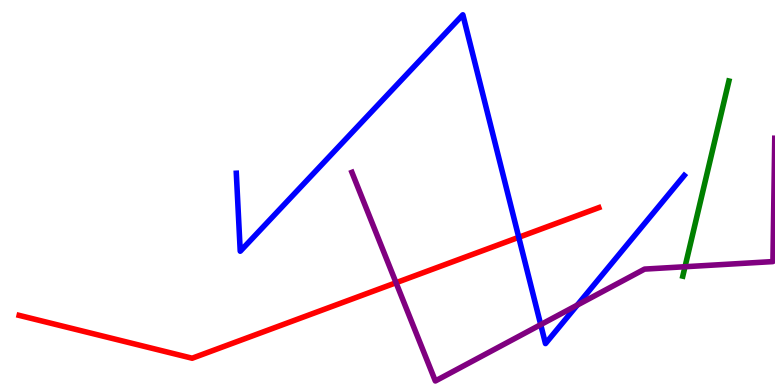[{'lines': ['blue', 'red'], 'intersections': [{'x': 6.69, 'y': 3.84}]}, {'lines': ['green', 'red'], 'intersections': []}, {'lines': ['purple', 'red'], 'intersections': [{'x': 5.11, 'y': 2.66}]}, {'lines': ['blue', 'green'], 'intersections': []}, {'lines': ['blue', 'purple'], 'intersections': [{'x': 6.98, 'y': 1.57}, {'x': 7.45, 'y': 2.08}]}, {'lines': ['green', 'purple'], 'intersections': [{'x': 8.84, 'y': 3.07}]}]